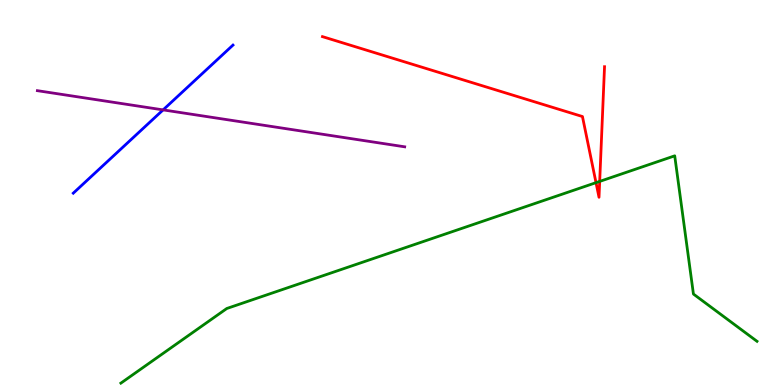[{'lines': ['blue', 'red'], 'intersections': []}, {'lines': ['green', 'red'], 'intersections': [{'x': 7.69, 'y': 5.26}, {'x': 7.74, 'y': 5.29}]}, {'lines': ['purple', 'red'], 'intersections': []}, {'lines': ['blue', 'green'], 'intersections': []}, {'lines': ['blue', 'purple'], 'intersections': [{'x': 2.1, 'y': 7.15}]}, {'lines': ['green', 'purple'], 'intersections': []}]